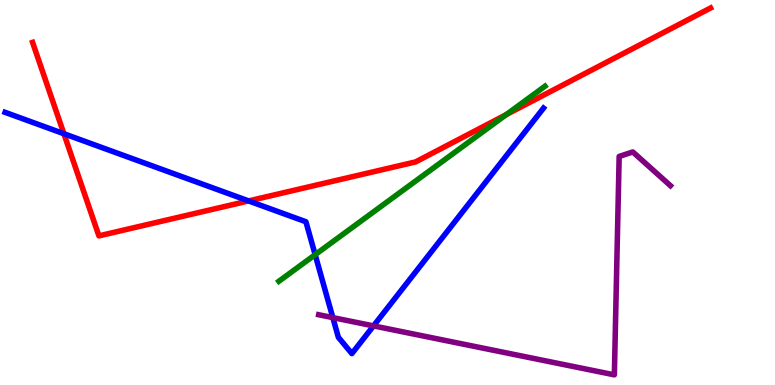[{'lines': ['blue', 'red'], 'intersections': [{'x': 0.825, 'y': 6.53}, {'x': 3.21, 'y': 4.78}]}, {'lines': ['green', 'red'], 'intersections': [{'x': 6.53, 'y': 7.02}]}, {'lines': ['purple', 'red'], 'intersections': []}, {'lines': ['blue', 'green'], 'intersections': [{'x': 4.07, 'y': 3.39}]}, {'lines': ['blue', 'purple'], 'intersections': [{'x': 4.29, 'y': 1.75}, {'x': 4.82, 'y': 1.54}]}, {'lines': ['green', 'purple'], 'intersections': []}]